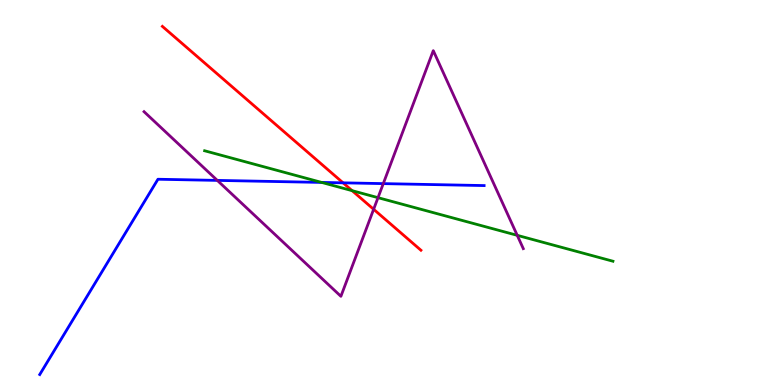[{'lines': ['blue', 'red'], 'intersections': [{'x': 4.43, 'y': 5.25}]}, {'lines': ['green', 'red'], 'intersections': [{'x': 4.54, 'y': 5.05}]}, {'lines': ['purple', 'red'], 'intersections': [{'x': 4.82, 'y': 4.56}]}, {'lines': ['blue', 'green'], 'intersections': [{'x': 4.15, 'y': 5.26}]}, {'lines': ['blue', 'purple'], 'intersections': [{'x': 2.8, 'y': 5.31}, {'x': 4.95, 'y': 5.23}]}, {'lines': ['green', 'purple'], 'intersections': [{'x': 4.88, 'y': 4.87}, {'x': 6.67, 'y': 3.89}]}]